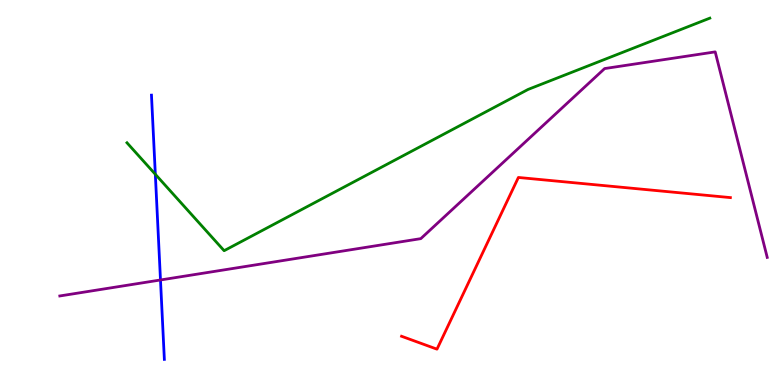[{'lines': ['blue', 'red'], 'intersections': []}, {'lines': ['green', 'red'], 'intersections': []}, {'lines': ['purple', 'red'], 'intersections': []}, {'lines': ['blue', 'green'], 'intersections': [{'x': 2.0, 'y': 5.47}]}, {'lines': ['blue', 'purple'], 'intersections': [{'x': 2.07, 'y': 2.73}]}, {'lines': ['green', 'purple'], 'intersections': []}]